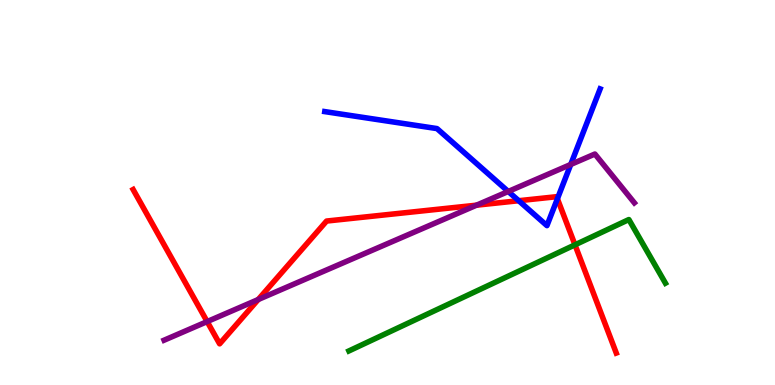[{'lines': ['blue', 'red'], 'intersections': [{'x': 6.69, 'y': 4.79}, {'x': 7.19, 'y': 4.84}]}, {'lines': ['green', 'red'], 'intersections': [{'x': 7.42, 'y': 3.64}]}, {'lines': ['purple', 'red'], 'intersections': [{'x': 2.67, 'y': 1.65}, {'x': 3.33, 'y': 2.22}, {'x': 6.15, 'y': 4.67}]}, {'lines': ['blue', 'green'], 'intersections': []}, {'lines': ['blue', 'purple'], 'intersections': [{'x': 6.56, 'y': 5.03}, {'x': 7.36, 'y': 5.73}]}, {'lines': ['green', 'purple'], 'intersections': []}]